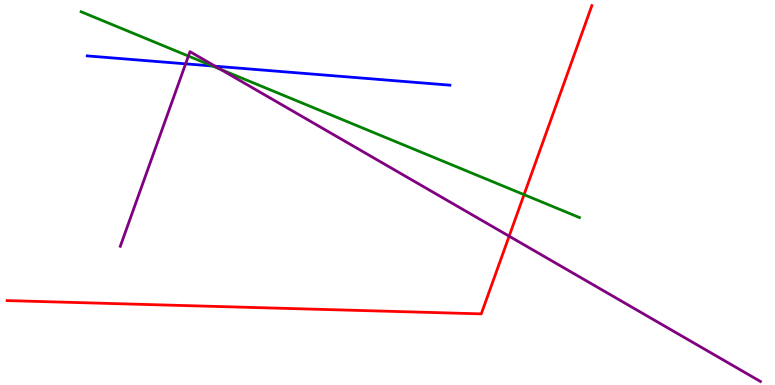[{'lines': ['blue', 'red'], 'intersections': []}, {'lines': ['green', 'red'], 'intersections': [{'x': 6.76, 'y': 4.94}]}, {'lines': ['purple', 'red'], 'intersections': [{'x': 6.57, 'y': 3.87}]}, {'lines': ['blue', 'green'], 'intersections': [{'x': 2.74, 'y': 8.29}]}, {'lines': ['blue', 'purple'], 'intersections': [{'x': 2.39, 'y': 8.34}, {'x': 2.78, 'y': 8.28}]}, {'lines': ['green', 'purple'], 'intersections': [{'x': 2.43, 'y': 8.54}, {'x': 2.85, 'y': 8.2}]}]